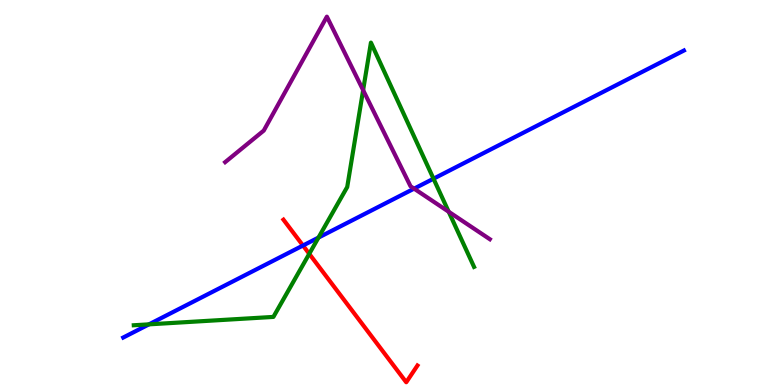[{'lines': ['blue', 'red'], 'intersections': [{'x': 3.91, 'y': 3.62}]}, {'lines': ['green', 'red'], 'intersections': [{'x': 3.99, 'y': 3.41}]}, {'lines': ['purple', 'red'], 'intersections': []}, {'lines': ['blue', 'green'], 'intersections': [{'x': 1.92, 'y': 1.58}, {'x': 4.11, 'y': 3.83}, {'x': 5.59, 'y': 5.36}]}, {'lines': ['blue', 'purple'], 'intersections': [{'x': 5.34, 'y': 5.1}]}, {'lines': ['green', 'purple'], 'intersections': [{'x': 4.69, 'y': 7.66}, {'x': 5.79, 'y': 4.5}]}]